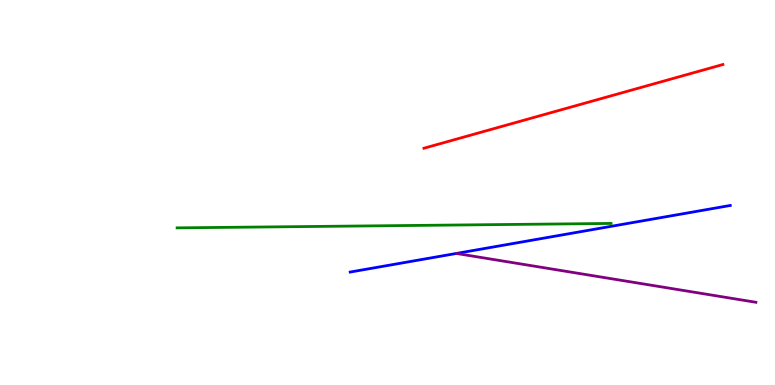[{'lines': ['blue', 'red'], 'intersections': []}, {'lines': ['green', 'red'], 'intersections': []}, {'lines': ['purple', 'red'], 'intersections': []}, {'lines': ['blue', 'green'], 'intersections': []}, {'lines': ['blue', 'purple'], 'intersections': []}, {'lines': ['green', 'purple'], 'intersections': []}]